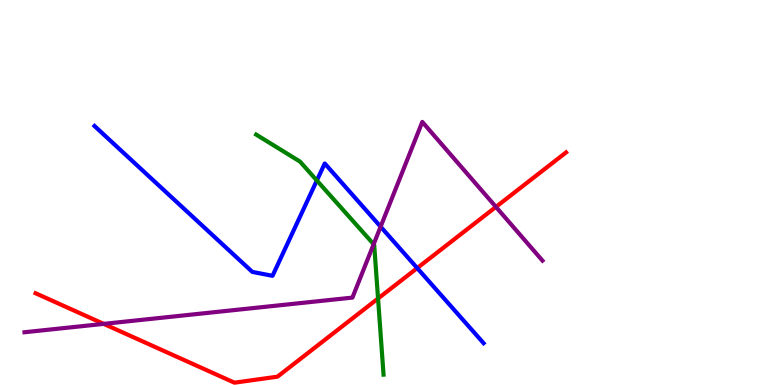[{'lines': ['blue', 'red'], 'intersections': [{'x': 5.38, 'y': 3.04}]}, {'lines': ['green', 'red'], 'intersections': [{'x': 4.88, 'y': 2.25}]}, {'lines': ['purple', 'red'], 'intersections': [{'x': 1.34, 'y': 1.59}, {'x': 6.4, 'y': 4.63}]}, {'lines': ['blue', 'green'], 'intersections': [{'x': 4.09, 'y': 5.31}]}, {'lines': ['blue', 'purple'], 'intersections': [{'x': 4.91, 'y': 4.11}]}, {'lines': ['green', 'purple'], 'intersections': [{'x': 4.82, 'y': 3.66}]}]